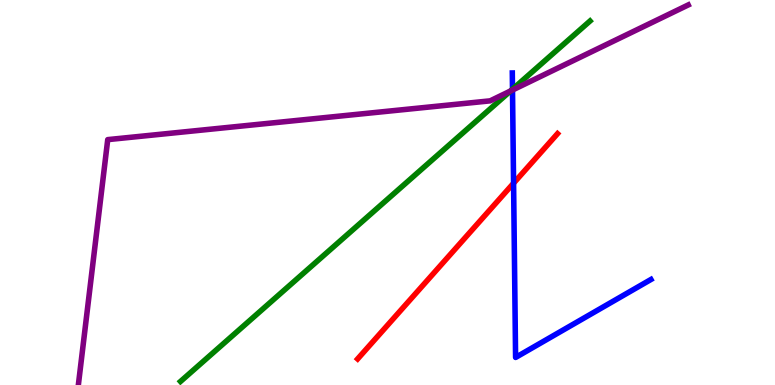[{'lines': ['blue', 'red'], 'intersections': [{'x': 6.63, 'y': 5.24}]}, {'lines': ['green', 'red'], 'intersections': []}, {'lines': ['purple', 'red'], 'intersections': []}, {'lines': ['blue', 'green'], 'intersections': [{'x': 6.61, 'y': 7.68}]}, {'lines': ['blue', 'purple'], 'intersections': [{'x': 6.61, 'y': 7.66}]}, {'lines': ['green', 'purple'], 'intersections': [{'x': 6.59, 'y': 7.64}]}]